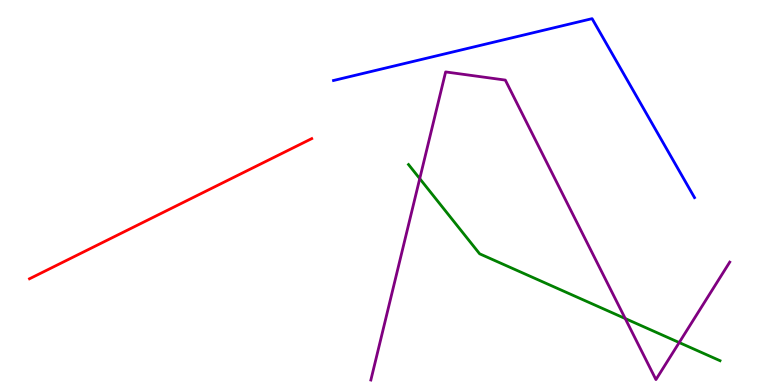[{'lines': ['blue', 'red'], 'intersections': []}, {'lines': ['green', 'red'], 'intersections': []}, {'lines': ['purple', 'red'], 'intersections': []}, {'lines': ['blue', 'green'], 'intersections': []}, {'lines': ['blue', 'purple'], 'intersections': []}, {'lines': ['green', 'purple'], 'intersections': [{'x': 5.42, 'y': 5.36}, {'x': 8.07, 'y': 1.73}, {'x': 8.76, 'y': 1.1}]}]